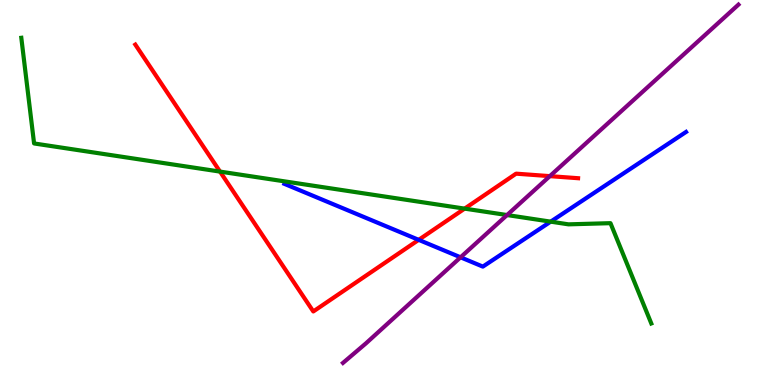[{'lines': ['blue', 'red'], 'intersections': [{'x': 5.4, 'y': 3.77}]}, {'lines': ['green', 'red'], 'intersections': [{'x': 2.84, 'y': 5.54}, {'x': 6.0, 'y': 4.58}]}, {'lines': ['purple', 'red'], 'intersections': [{'x': 7.09, 'y': 5.42}]}, {'lines': ['blue', 'green'], 'intersections': [{'x': 7.11, 'y': 4.24}]}, {'lines': ['blue', 'purple'], 'intersections': [{'x': 5.94, 'y': 3.32}]}, {'lines': ['green', 'purple'], 'intersections': [{'x': 6.54, 'y': 4.41}]}]